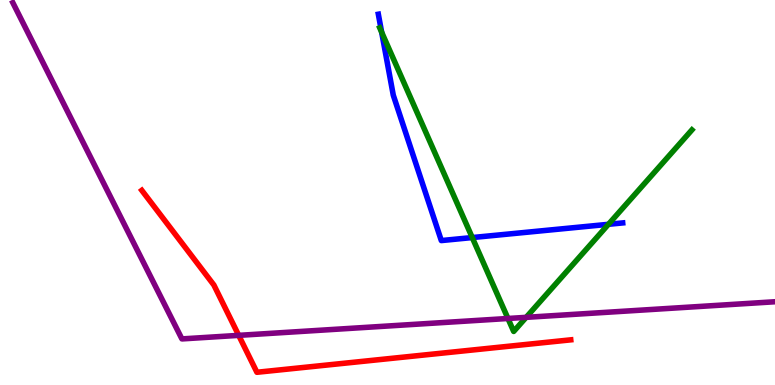[{'lines': ['blue', 'red'], 'intersections': []}, {'lines': ['green', 'red'], 'intersections': []}, {'lines': ['purple', 'red'], 'intersections': [{'x': 3.08, 'y': 1.29}]}, {'lines': ['blue', 'green'], 'intersections': [{'x': 4.92, 'y': 9.16}, {'x': 6.09, 'y': 3.83}, {'x': 7.85, 'y': 4.17}]}, {'lines': ['blue', 'purple'], 'intersections': []}, {'lines': ['green', 'purple'], 'intersections': [{'x': 6.55, 'y': 1.73}, {'x': 6.79, 'y': 1.76}]}]